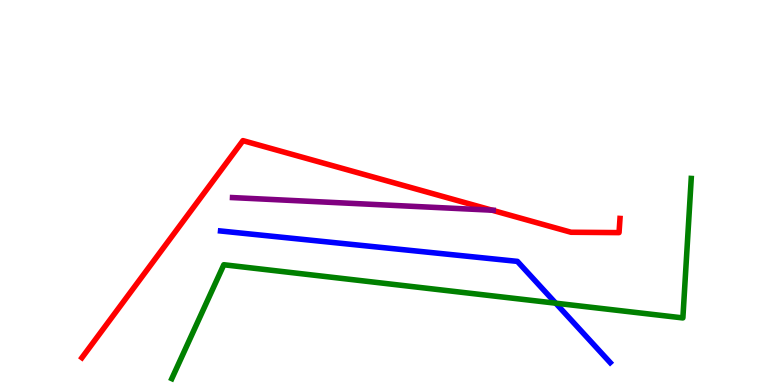[{'lines': ['blue', 'red'], 'intersections': []}, {'lines': ['green', 'red'], 'intersections': []}, {'lines': ['purple', 'red'], 'intersections': [{'x': 6.35, 'y': 4.54}]}, {'lines': ['blue', 'green'], 'intersections': [{'x': 7.17, 'y': 2.12}]}, {'lines': ['blue', 'purple'], 'intersections': []}, {'lines': ['green', 'purple'], 'intersections': []}]